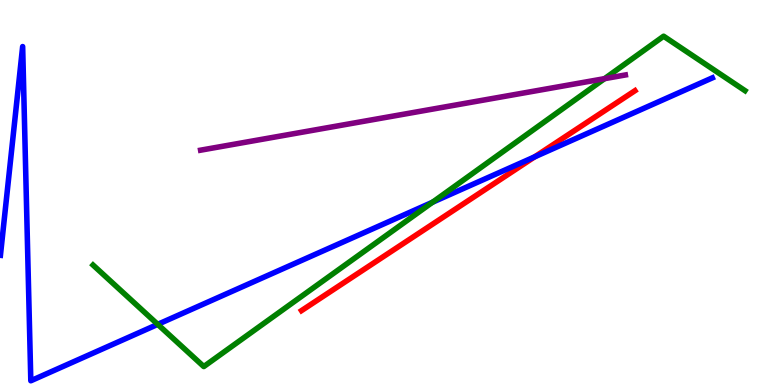[{'lines': ['blue', 'red'], 'intersections': [{'x': 6.9, 'y': 5.93}]}, {'lines': ['green', 'red'], 'intersections': []}, {'lines': ['purple', 'red'], 'intersections': []}, {'lines': ['blue', 'green'], 'intersections': [{'x': 2.04, 'y': 1.58}, {'x': 5.58, 'y': 4.75}]}, {'lines': ['blue', 'purple'], 'intersections': []}, {'lines': ['green', 'purple'], 'intersections': [{'x': 7.8, 'y': 7.96}]}]